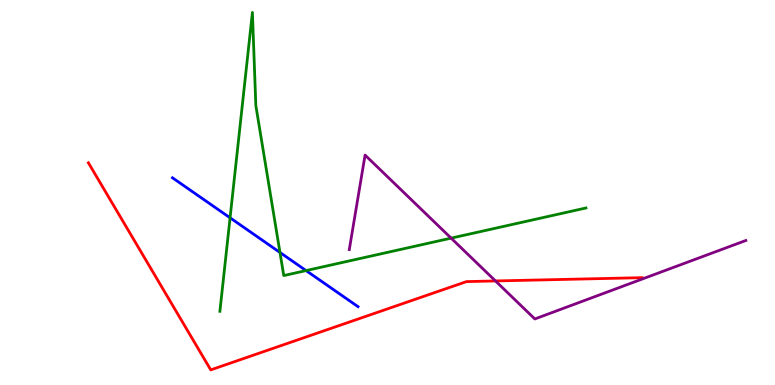[{'lines': ['blue', 'red'], 'intersections': []}, {'lines': ['green', 'red'], 'intersections': []}, {'lines': ['purple', 'red'], 'intersections': [{'x': 6.39, 'y': 2.7}]}, {'lines': ['blue', 'green'], 'intersections': [{'x': 2.97, 'y': 4.34}, {'x': 3.61, 'y': 3.44}, {'x': 3.95, 'y': 2.97}]}, {'lines': ['blue', 'purple'], 'intersections': []}, {'lines': ['green', 'purple'], 'intersections': [{'x': 5.82, 'y': 3.81}]}]